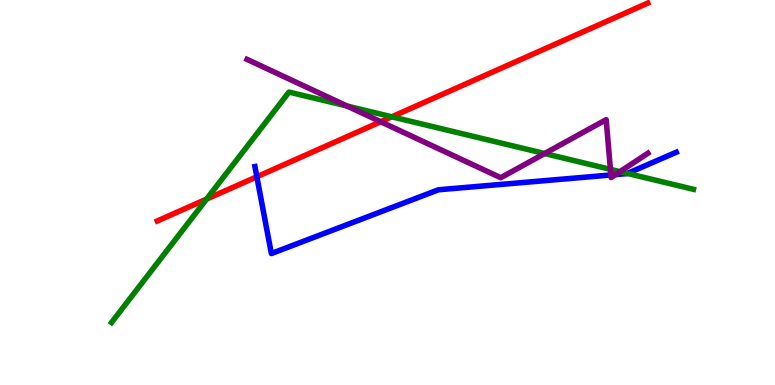[{'lines': ['blue', 'red'], 'intersections': [{'x': 3.31, 'y': 5.41}]}, {'lines': ['green', 'red'], 'intersections': [{'x': 2.67, 'y': 4.83}, {'x': 5.06, 'y': 6.97}]}, {'lines': ['purple', 'red'], 'intersections': [{'x': 4.91, 'y': 6.84}]}, {'lines': ['blue', 'green'], 'intersections': [{'x': 8.1, 'y': 5.5}]}, {'lines': ['blue', 'purple'], 'intersections': [{'x': 7.88, 'y': 5.45}, {'x': 7.94, 'y': 5.47}]}, {'lines': ['green', 'purple'], 'intersections': [{'x': 4.48, 'y': 7.25}, {'x': 7.03, 'y': 6.01}, {'x': 7.88, 'y': 5.6}, {'x': 8.0, 'y': 5.54}]}]